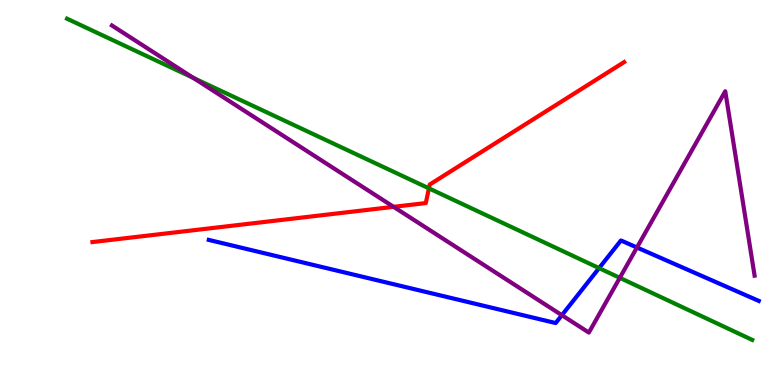[{'lines': ['blue', 'red'], 'intersections': []}, {'lines': ['green', 'red'], 'intersections': [{'x': 5.53, 'y': 5.11}]}, {'lines': ['purple', 'red'], 'intersections': [{'x': 5.08, 'y': 4.63}]}, {'lines': ['blue', 'green'], 'intersections': [{'x': 7.73, 'y': 3.04}]}, {'lines': ['blue', 'purple'], 'intersections': [{'x': 7.25, 'y': 1.81}, {'x': 8.22, 'y': 3.57}]}, {'lines': ['green', 'purple'], 'intersections': [{'x': 2.5, 'y': 7.98}, {'x': 8.0, 'y': 2.78}]}]